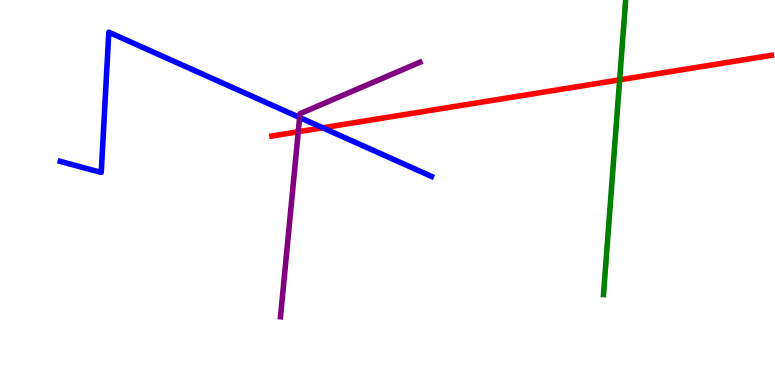[{'lines': ['blue', 'red'], 'intersections': [{'x': 4.16, 'y': 6.68}]}, {'lines': ['green', 'red'], 'intersections': [{'x': 8.0, 'y': 7.93}]}, {'lines': ['purple', 'red'], 'intersections': [{'x': 3.85, 'y': 6.58}]}, {'lines': ['blue', 'green'], 'intersections': []}, {'lines': ['blue', 'purple'], 'intersections': [{'x': 3.87, 'y': 6.95}]}, {'lines': ['green', 'purple'], 'intersections': []}]